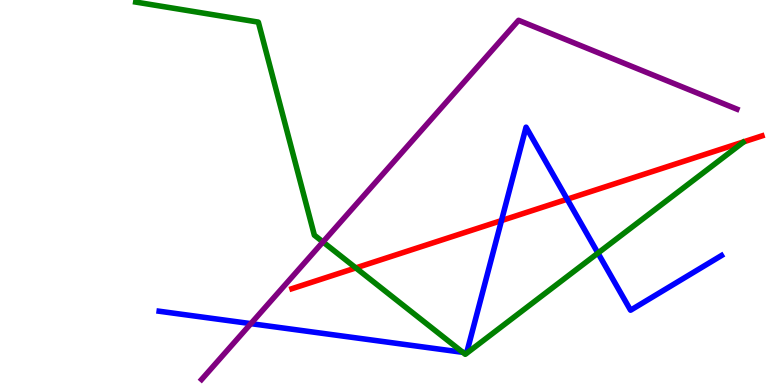[{'lines': ['blue', 'red'], 'intersections': [{'x': 6.47, 'y': 4.27}, {'x': 7.32, 'y': 4.83}]}, {'lines': ['green', 'red'], 'intersections': [{'x': 4.59, 'y': 3.04}]}, {'lines': ['purple', 'red'], 'intersections': []}, {'lines': ['blue', 'green'], 'intersections': [{'x': 5.97, 'y': 0.849}, {'x': 7.72, 'y': 3.43}]}, {'lines': ['blue', 'purple'], 'intersections': [{'x': 3.24, 'y': 1.59}]}, {'lines': ['green', 'purple'], 'intersections': [{'x': 4.17, 'y': 3.72}]}]